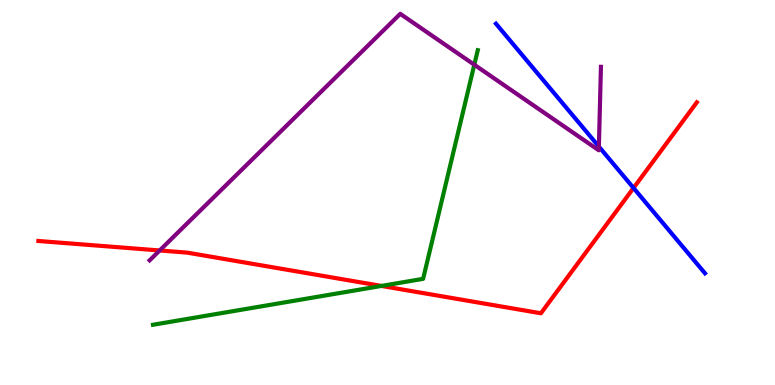[{'lines': ['blue', 'red'], 'intersections': [{'x': 8.17, 'y': 5.12}]}, {'lines': ['green', 'red'], 'intersections': [{'x': 4.92, 'y': 2.57}]}, {'lines': ['purple', 'red'], 'intersections': [{'x': 2.06, 'y': 3.49}]}, {'lines': ['blue', 'green'], 'intersections': []}, {'lines': ['blue', 'purple'], 'intersections': [{'x': 7.73, 'y': 6.19}]}, {'lines': ['green', 'purple'], 'intersections': [{'x': 6.12, 'y': 8.32}]}]